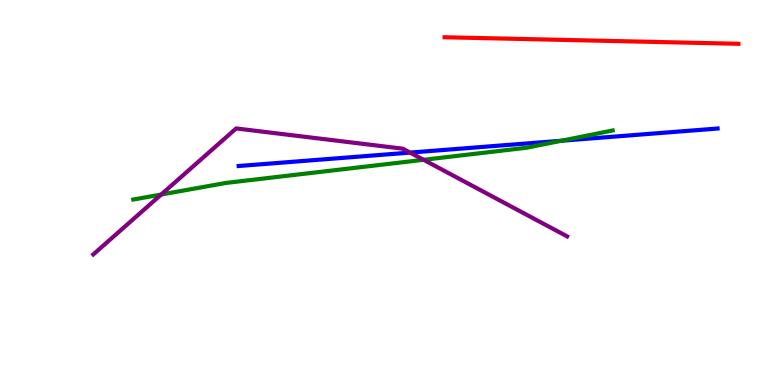[{'lines': ['blue', 'red'], 'intersections': []}, {'lines': ['green', 'red'], 'intersections': []}, {'lines': ['purple', 'red'], 'intersections': []}, {'lines': ['blue', 'green'], 'intersections': [{'x': 7.24, 'y': 6.34}]}, {'lines': ['blue', 'purple'], 'intersections': [{'x': 5.29, 'y': 6.04}]}, {'lines': ['green', 'purple'], 'intersections': [{'x': 2.08, 'y': 4.95}, {'x': 5.47, 'y': 5.85}]}]